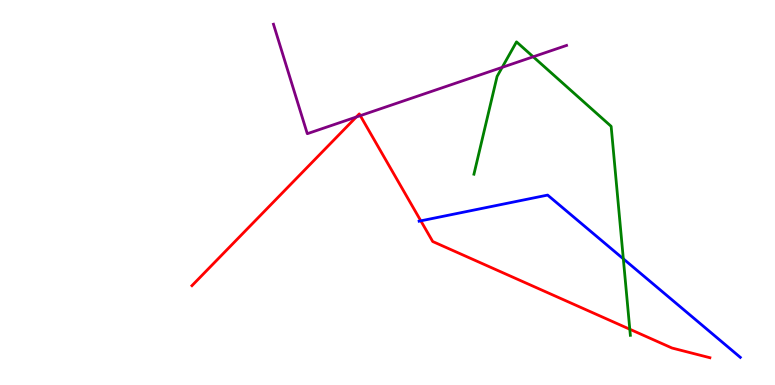[{'lines': ['blue', 'red'], 'intersections': [{'x': 5.43, 'y': 4.26}]}, {'lines': ['green', 'red'], 'intersections': [{'x': 8.13, 'y': 1.45}]}, {'lines': ['purple', 'red'], 'intersections': [{'x': 4.6, 'y': 6.96}, {'x': 4.65, 'y': 7.0}]}, {'lines': ['blue', 'green'], 'intersections': [{'x': 8.04, 'y': 3.28}]}, {'lines': ['blue', 'purple'], 'intersections': []}, {'lines': ['green', 'purple'], 'intersections': [{'x': 6.48, 'y': 8.25}, {'x': 6.88, 'y': 8.53}]}]